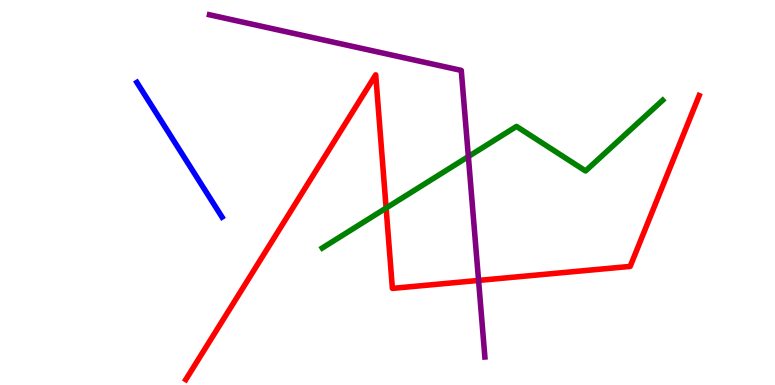[{'lines': ['blue', 'red'], 'intersections': []}, {'lines': ['green', 'red'], 'intersections': [{'x': 4.98, 'y': 4.6}]}, {'lines': ['purple', 'red'], 'intersections': [{'x': 6.18, 'y': 2.72}]}, {'lines': ['blue', 'green'], 'intersections': []}, {'lines': ['blue', 'purple'], 'intersections': []}, {'lines': ['green', 'purple'], 'intersections': [{'x': 6.04, 'y': 5.93}]}]